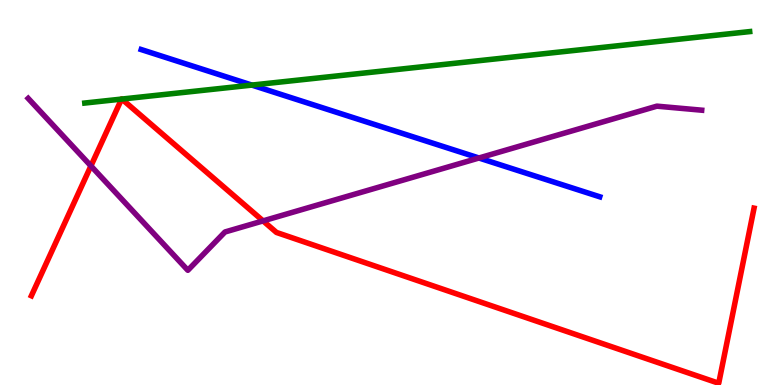[{'lines': ['blue', 'red'], 'intersections': []}, {'lines': ['green', 'red'], 'intersections': [{'x': 1.57, 'y': 7.43}, {'x': 1.57, 'y': 7.43}]}, {'lines': ['purple', 'red'], 'intersections': [{'x': 1.17, 'y': 5.69}, {'x': 3.39, 'y': 4.26}]}, {'lines': ['blue', 'green'], 'intersections': [{'x': 3.25, 'y': 7.79}]}, {'lines': ['blue', 'purple'], 'intersections': [{'x': 6.18, 'y': 5.9}]}, {'lines': ['green', 'purple'], 'intersections': []}]